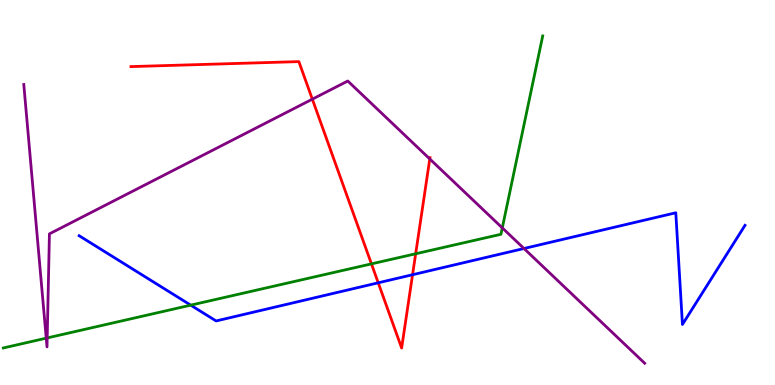[{'lines': ['blue', 'red'], 'intersections': [{'x': 4.88, 'y': 2.65}, {'x': 5.32, 'y': 2.86}]}, {'lines': ['green', 'red'], 'intersections': [{'x': 4.79, 'y': 3.15}, {'x': 5.36, 'y': 3.41}]}, {'lines': ['purple', 'red'], 'intersections': [{'x': 4.03, 'y': 7.42}, {'x': 5.55, 'y': 5.87}]}, {'lines': ['blue', 'green'], 'intersections': [{'x': 2.46, 'y': 2.07}]}, {'lines': ['blue', 'purple'], 'intersections': [{'x': 6.76, 'y': 3.55}]}, {'lines': ['green', 'purple'], 'intersections': [{'x': 0.597, 'y': 1.22}, {'x': 0.609, 'y': 1.22}, {'x': 6.48, 'y': 4.08}]}]